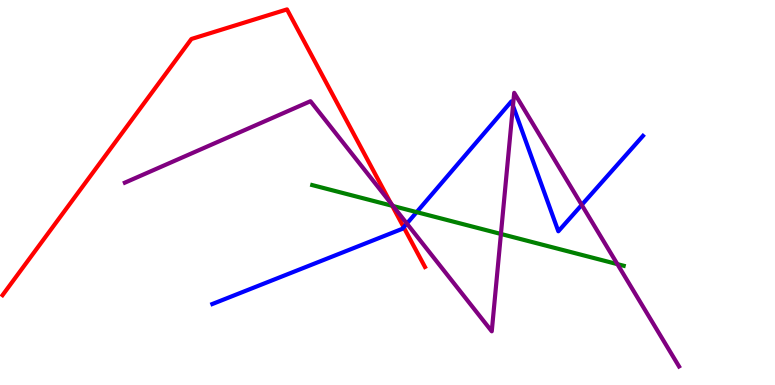[{'lines': ['blue', 'red'], 'intersections': [{'x': 5.21, 'y': 4.1}]}, {'lines': ['green', 'red'], 'intersections': [{'x': 5.06, 'y': 4.65}]}, {'lines': ['purple', 'red'], 'intersections': [{'x': 5.04, 'y': 4.73}]}, {'lines': ['blue', 'green'], 'intersections': [{'x': 5.38, 'y': 4.49}]}, {'lines': ['blue', 'purple'], 'intersections': [{'x': 5.25, 'y': 4.19}, {'x': 6.62, 'y': 7.25}, {'x': 7.51, 'y': 4.68}]}, {'lines': ['green', 'purple'], 'intersections': [{'x': 5.07, 'y': 4.65}, {'x': 6.46, 'y': 3.92}, {'x': 7.97, 'y': 3.14}]}]